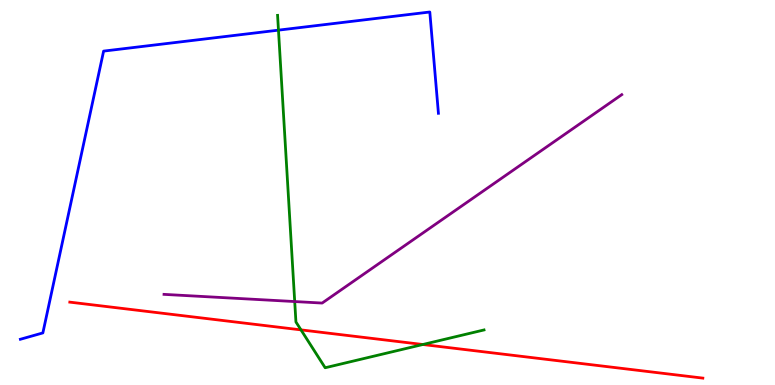[{'lines': ['blue', 'red'], 'intersections': []}, {'lines': ['green', 'red'], 'intersections': [{'x': 3.88, 'y': 1.43}, {'x': 5.46, 'y': 1.05}]}, {'lines': ['purple', 'red'], 'intersections': []}, {'lines': ['blue', 'green'], 'intersections': [{'x': 3.59, 'y': 9.22}]}, {'lines': ['blue', 'purple'], 'intersections': []}, {'lines': ['green', 'purple'], 'intersections': [{'x': 3.8, 'y': 2.17}]}]